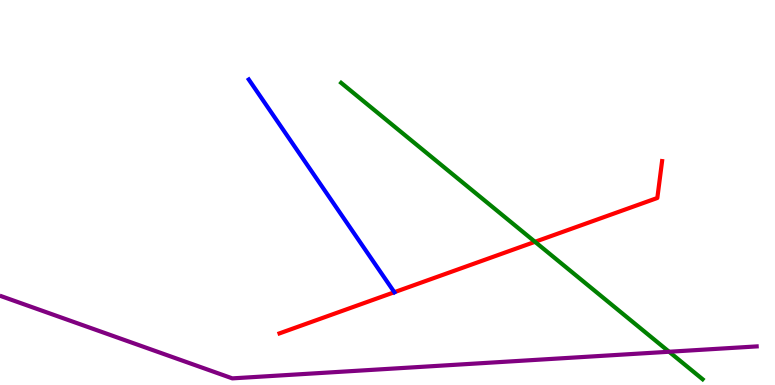[{'lines': ['blue', 'red'], 'intersections': [{'x': 5.09, 'y': 2.41}]}, {'lines': ['green', 'red'], 'intersections': [{'x': 6.9, 'y': 3.72}]}, {'lines': ['purple', 'red'], 'intersections': []}, {'lines': ['blue', 'green'], 'intersections': []}, {'lines': ['blue', 'purple'], 'intersections': []}, {'lines': ['green', 'purple'], 'intersections': [{'x': 8.63, 'y': 0.864}]}]